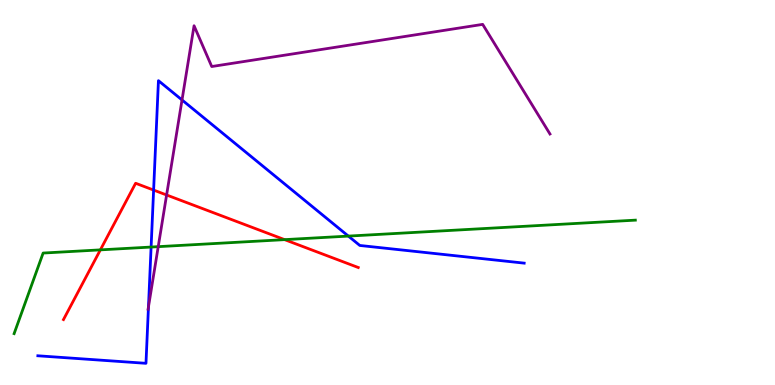[{'lines': ['blue', 'red'], 'intersections': [{'x': 1.98, 'y': 5.06}]}, {'lines': ['green', 'red'], 'intersections': [{'x': 1.3, 'y': 3.51}, {'x': 3.67, 'y': 3.78}]}, {'lines': ['purple', 'red'], 'intersections': [{'x': 2.15, 'y': 4.94}]}, {'lines': ['blue', 'green'], 'intersections': [{'x': 1.95, 'y': 3.58}, {'x': 4.5, 'y': 3.87}]}, {'lines': ['blue', 'purple'], 'intersections': [{'x': 1.92, 'y': 2.03}, {'x': 2.35, 'y': 7.4}]}, {'lines': ['green', 'purple'], 'intersections': [{'x': 2.04, 'y': 3.59}]}]